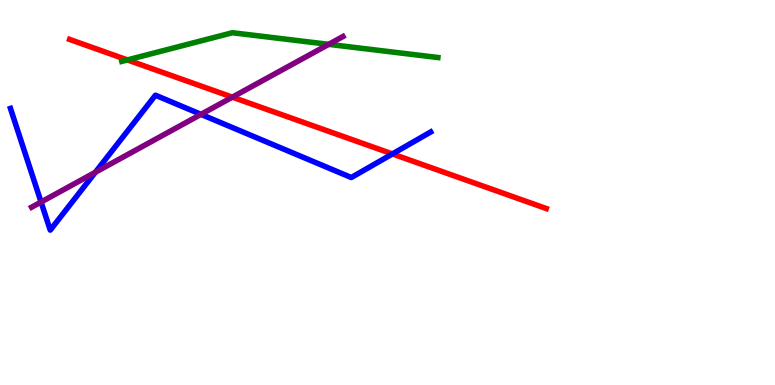[{'lines': ['blue', 'red'], 'intersections': [{'x': 5.06, 'y': 6.0}]}, {'lines': ['green', 'red'], 'intersections': [{'x': 1.64, 'y': 8.44}]}, {'lines': ['purple', 'red'], 'intersections': [{'x': 3.0, 'y': 7.48}]}, {'lines': ['blue', 'green'], 'intersections': []}, {'lines': ['blue', 'purple'], 'intersections': [{'x': 0.53, 'y': 4.75}, {'x': 1.23, 'y': 5.53}, {'x': 2.59, 'y': 7.03}]}, {'lines': ['green', 'purple'], 'intersections': [{'x': 4.24, 'y': 8.85}]}]